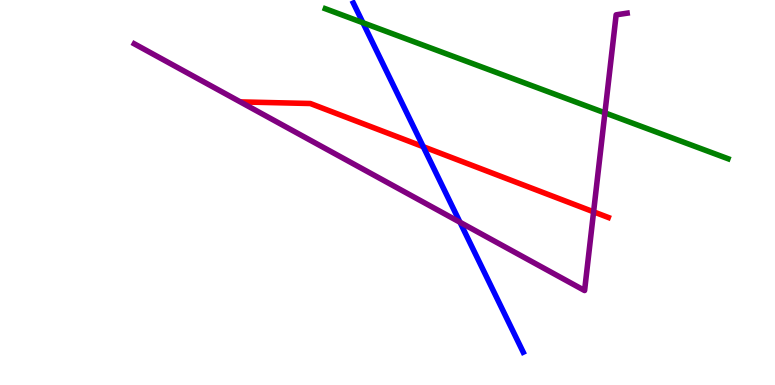[{'lines': ['blue', 'red'], 'intersections': [{'x': 5.46, 'y': 6.19}]}, {'lines': ['green', 'red'], 'intersections': []}, {'lines': ['purple', 'red'], 'intersections': [{'x': 7.66, 'y': 4.5}]}, {'lines': ['blue', 'green'], 'intersections': [{'x': 4.68, 'y': 9.41}]}, {'lines': ['blue', 'purple'], 'intersections': [{'x': 5.94, 'y': 4.23}]}, {'lines': ['green', 'purple'], 'intersections': [{'x': 7.81, 'y': 7.07}]}]